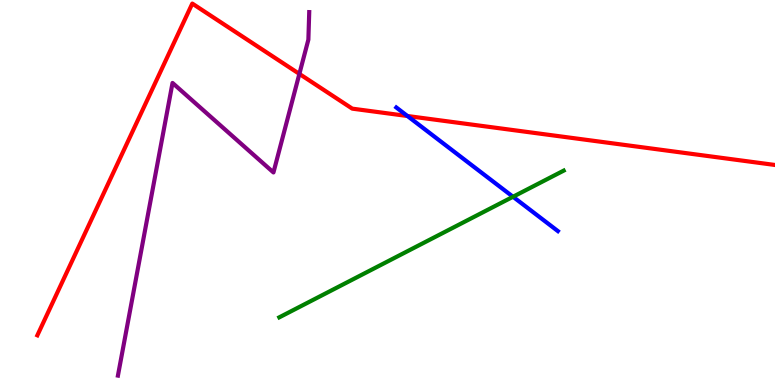[{'lines': ['blue', 'red'], 'intersections': [{'x': 5.26, 'y': 6.99}]}, {'lines': ['green', 'red'], 'intersections': []}, {'lines': ['purple', 'red'], 'intersections': [{'x': 3.86, 'y': 8.08}]}, {'lines': ['blue', 'green'], 'intersections': [{'x': 6.62, 'y': 4.89}]}, {'lines': ['blue', 'purple'], 'intersections': []}, {'lines': ['green', 'purple'], 'intersections': []}]